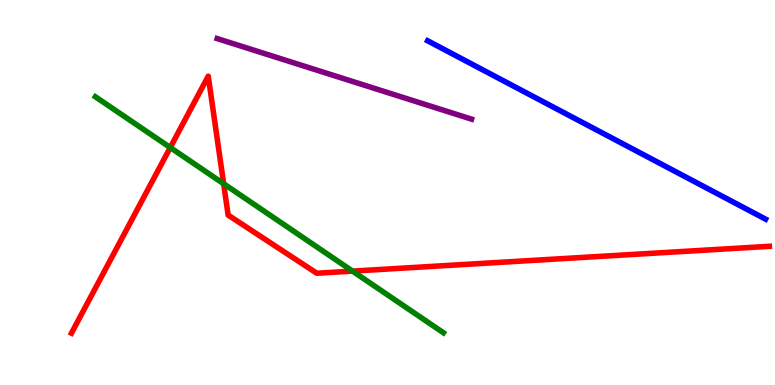[{'lines': ['blue', 'red'], 'intersections': []}, {'lines': ['green', 'red'], 'intersections': [{'x': 2.2, 'y': 6.17}, {'x': 2.89, 'y': 5.23}, {'x': 4.55, 'y': 2.96}]}, {'lines': ['purple', 'red'], 'intersections': []}, {'lines': ['blue', 'green'], 'intersections': []}, {'lines': ['blue', 'purple'], 'intersections': []}, {'lines': ['green', 'purple'], 'intersections': []}]